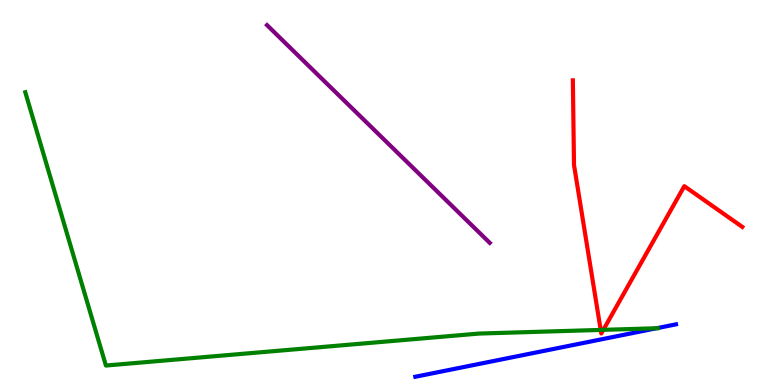[{'lines': ['blue', 'red'], 'intersections': []}, {'lines': ['green', 'red'], 'intersections': [{'x': 7.75, 'y': 1.43}, {'x': 7.79, 'y': 1.43}]}, {'lines': ['purple', 'red'], 'intersections': []}, {'lines': ['blue', 'green'], 'intersections': [{'x': 8.47, 'y': 1.47}]}, {'lines': ['blue', 'purple'], 'intersections': []}, {'lines': ['green', 'purple'], 'intersections': []}]